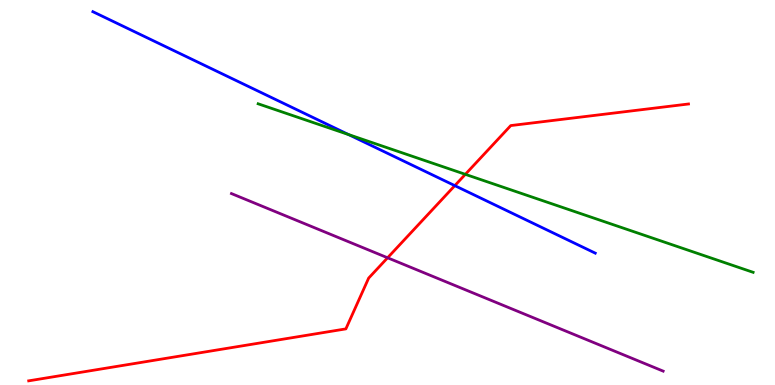[{'lines': ['blue', 'red'], 'intersections': [{'x': 5.87, 'y': 5.18}]}, {'lines': ['green', 'red'], 'intersections': [{'x': 6.0, 'y': 5.47}]}, {'lines': ['purple', 'red'], 'intersections': [{'x': 5.0, 'y': 3.3}]}, {'lines': ['blue', 'green'], 'intersections': [{'x': 4.5, 'y': 6.5}]}, {'lines': ['blue', 'purple'], 'intersections': []}, {'lines': ['green', 'purple'], 'intersections': []}]